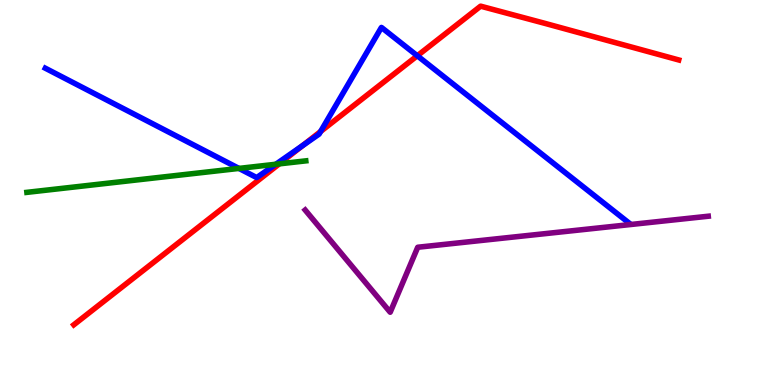[{'lines': ['blue', 'red'], 'intersections': [{'x': 3.9, 'y': 6.22}, {'x': 4.14, 'y': 6.58}, {'x': 5.38, 'y': 8.55}]}, {'lines': ['green', 'red'], 'intersections': [{'x': 3.6, 'y': 5.74}]}, {'lines': ['purple', 'red'], 'intersections': []}, {'lines': ['blue', 'green'], 'intersections': [{'x': 3.08, 'y': 5.63}, {'x': 3.56, 'y': 5.73}]}, {'lines': ['blue', 'purple'], 'intersections': []}, {'lines': ['green', 'purple'], 'intersections': []}]